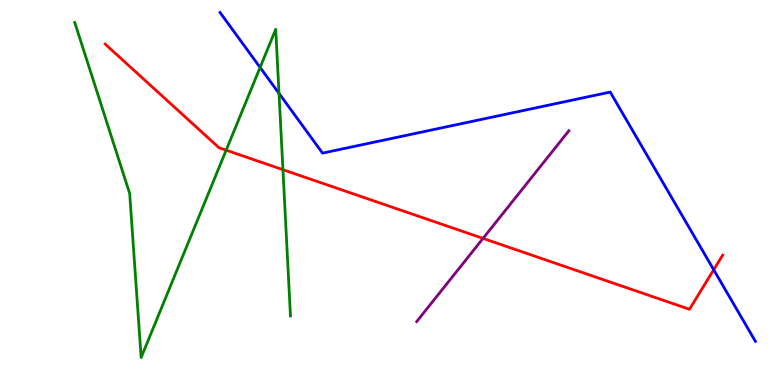[{'lines': ['blue', 'red'], 'intersections': [{'x': 9.21, 'y': 2.99}]}, {'lines': ['green', 'red'], 'intersections': [{'x': 2.92, 'y': 6.1}, {'x': 3.65, 'y': 5.59}]}, {'lines': ['purple', 'red'], 'intersections': [{'x': 6.23, 'y': 3.81}]}, {'lines': ['blue', 'green'], 'intersections': [{'x': 3.36, 'y': 8.25}, {'x': 3.6, 'y': 7.57}]}, {'lines': ['blue', 'purple'], 'intersections': []}, {'lines': ['green', 'purple'], 'intersections': []}]